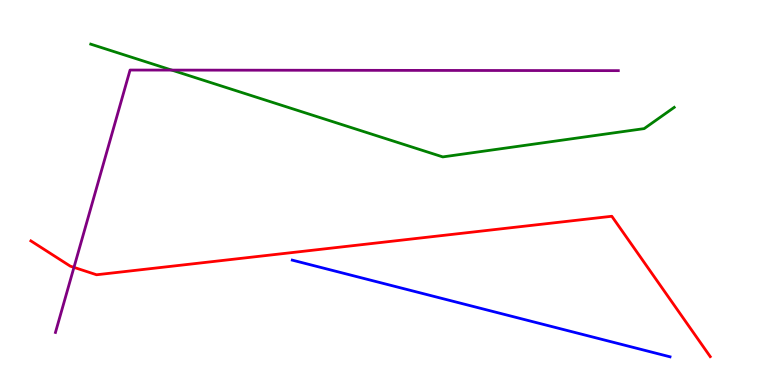[{'lines': ['blue', 'red'], 'intersections': []}, {'lines': ['green', 'red'], 'intersections': []}, {'lines': ['purple', 'red'], 'intersections': [{'x': 0.954, 'y': 3.06}]}, {'lines': ['blue', 'green'], 'intersections': []}, {'lines': ['blue', 'purple'], 'intersections': []}, {'lines': ['green', 'purple'], 'intersections': [{'x': 2.22, 'y': 8.18}]}]